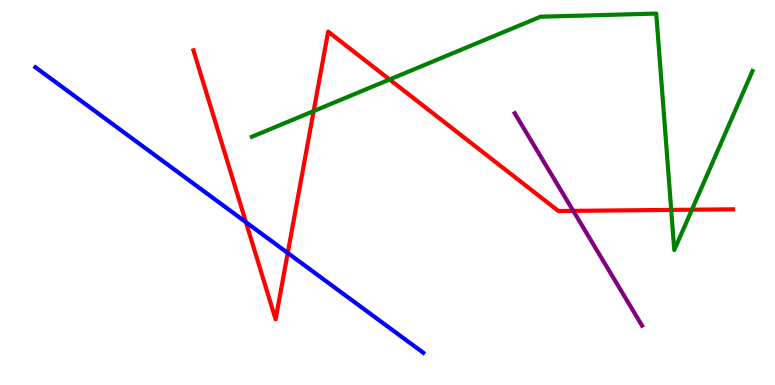[{'lines': ['blue', 'red'], 'intersections': [{'x': 3.17, 'y': 4.23}, {'x': 3.71, 'y': 3.43}]}, {'lines': ['green', 'red'], 'intersections': [{'x': 4.05, 'y': 7.11}, {'x': 5.03, 'y': 7.94}, {'x': 8.66, 'y': 4.55}, {'x': 8.93, 'y': 4.55}]}, {'lines': ['purple', 'red'], 'intersections': [{'x': 7.4, 'y': 4.52}]}, {'lines': ['blue', 'green'], 'intersections': []}, {'lines': ['blue', 'purple'], 'intersections': []}, {'lines': ['green', 'purple'], 'intersections': []}]